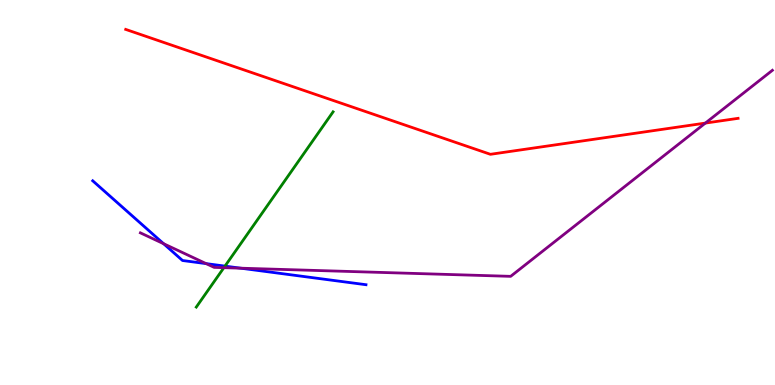[{'lines': ['blue', 'red'], 'intersections': []}, {'lines': ['green', 'red'], 'intersections': []}, {'lines': ['purple', 'red'], 'intersections': [{'x': 9.1, 'y': 6.8}]}, {'lines': ['blue', 'green'], 'intersections': [{'x': 2.9, 'y': 3.09}]}, {'lines': ['blue', 'purple'], 'intersections': [{'x': 2.11, 'y': 3.67}, {'x': 2.66, 'y': 3.15}, {'x': 3.11, 'y': 3.03}]}, {'lines': ['green', 'purple'], 'intersections': [{'x': 2.89, 'y': 3.05}]}]